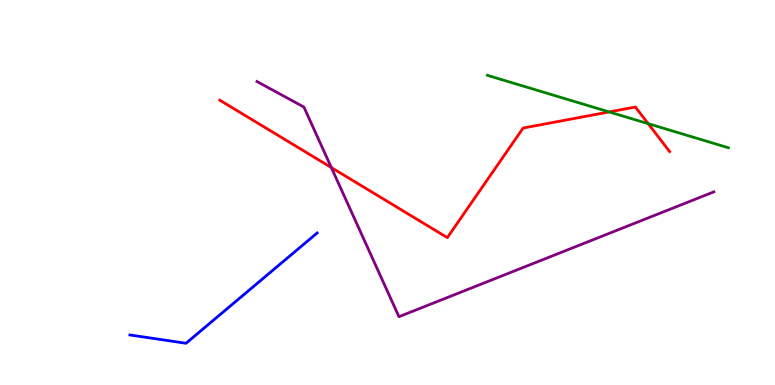[{'lines': ['blue', 'red'], 'intersections': []}, {'lines': ['green', 'red'], 'intersections': [{'x': 7.86, 'y': 7.09}, {'x': 8.36, 'y': 6.79}]}, {'lines': ['purple', 'red'], 'intersections': [{'x': 4.28, 'y': 5.65}]}, {'lines': ['blue', 'green'], 'intersections': []}, {'lines': ['blue', 'purple'], 'intersections': []}, {'lines': ['green', 'purple'], 'intersections': []}]